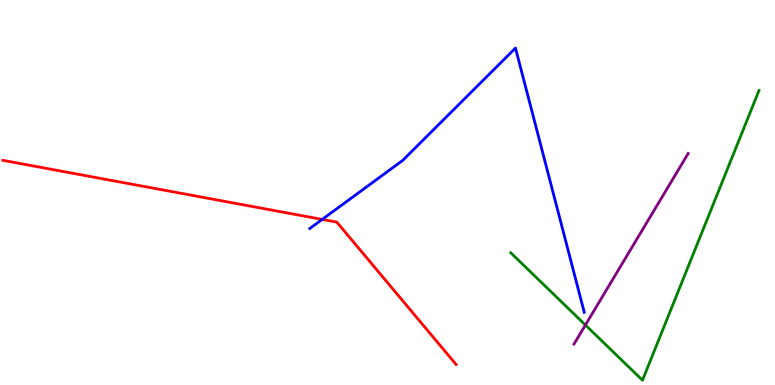[{'lines': ['blue', 'red'], 'intersections': [{'x': 4.16, 'y': 4.3}]}, {'lines': ['green', 'red'], 'intersections': []}, {'lines': ['purple', 'red'], 'intersections': []}, {'lines': ['blue', 'green'], 'intersections': []}, {'lines': ['blue', 'purple'], 'intersections': []}, {'lines': ['green', 'purple'], 'intersections': [{'x': 7.55, 'y': 1.56}]}]